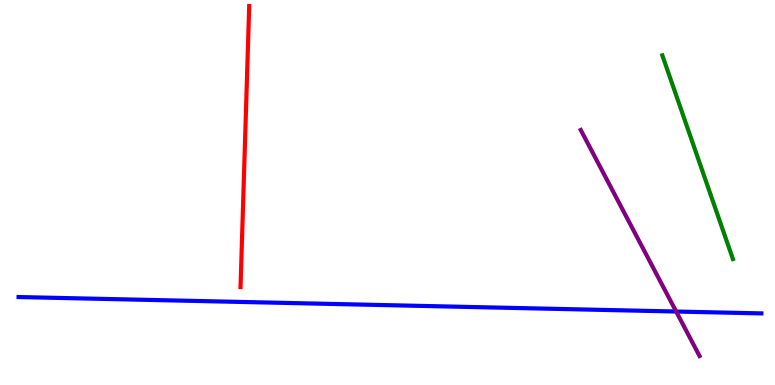[{'lines': ['blue', 'red'], 'intersections': []}, {'lines': ['green', 'red'], 'intersections': []}, {'lines': ['purple', 'red'], 'intersections': []}, {'lines': ['blue', 'green'], 'intersections': []}, {'lines': ['blue', 'purple'], 'intersections': [{'x': 8.72, 'y': 1.91}]}, {'lines': ['green', 'purple'], 'intersections': []}]